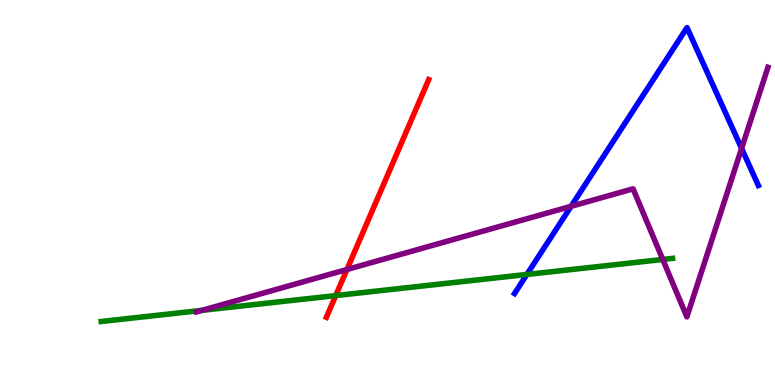[{'lines': ['blue', 'red'], 'intersections': []}, {'lines': ['green', 'red'], 'intersections': [{'x': 4.33, 'y': 2.32}]}, {'lines': ['purple', 'red'], 'intersections': [{'x': 4.48, 'y': 3.0}]}, {'lines': ['blue', 'green'], 'intersections': [{'x': 6.8, 'y': 2.87}]}, {'lines': ['blue', 'purple'], 'intersections': [{'x': 7.37, 'y': 4.64}, {'x': 9.57, 'y': 6.15}]}, {'lines': ['green', 'purple'], 'intersections': [{'x': 2.61, 'y': 1.94}, {'x': 8.55, 'y': 3.26}]}]